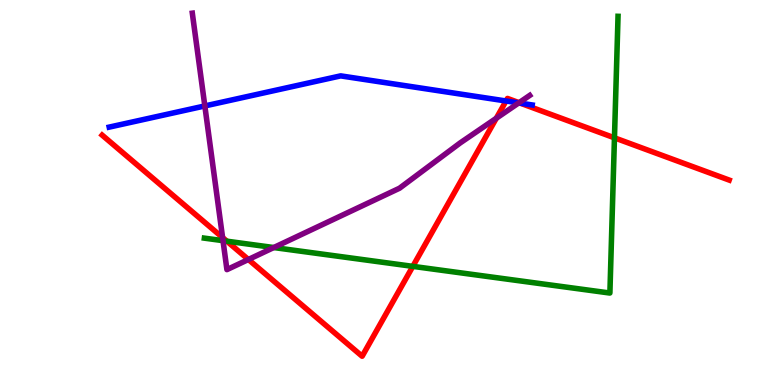[{'lines': ['blue', 'red'], 'intersections': [{'x': 6.53, 'y': 7.38}, {'x': 6.71, 'y': 7.32}]}, {'lines': ['green', 'red'], 'intersections': [{'x': 2.93, 'y': 3.74}, {'x': 5.33, 'y': 3.08}, {'x': 7.93, 'y': 6.42}]}, {'lines': ['purple', 'red'], 'intersections': [{'x': 2.87, 'y': 3.83}, {'x': 3.2, 'y': 3.26}, {'x': 6.4, 'y': 6.93}, {'x': 6.7, 'y': 7.33}]}, {'lines': ['blue', 'green'], 'intersections': []}, {'lines': ['blue', 'purple'], 'intersections': [{'x': 2.64, 'y': 7.25}, {'x': 6.69, 'y': 7.33}]}, {'lines': ['green', 'purple'], 'intersections': [{'x': 2.88, 'y': 3.75}, {'x': 3.53, 'y': 3.57}]}]